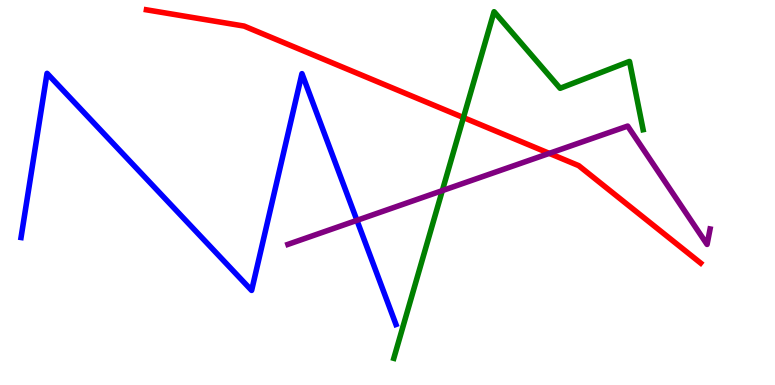[{'lines': ['blue', 'red'], 'intersections': []}, {'lines': ['green', 'red'], 'intersections': [{'x': 5.98, 'y': 6.95}]}, {'lines': ['purple', 'red'], 'intersections': [{'x': 7.09, 'y': 6.02}]}, {'lines': ['blue', 'green'], 'intersections': []}, {'lines': ['blue', 'purple'], 'intersections': [{'x': 4.61, 'y': 4.28}]}, {'lines': ['green', 'purple'], 'intersections': [{'x': 5.71, 'y': 5.05}]}]